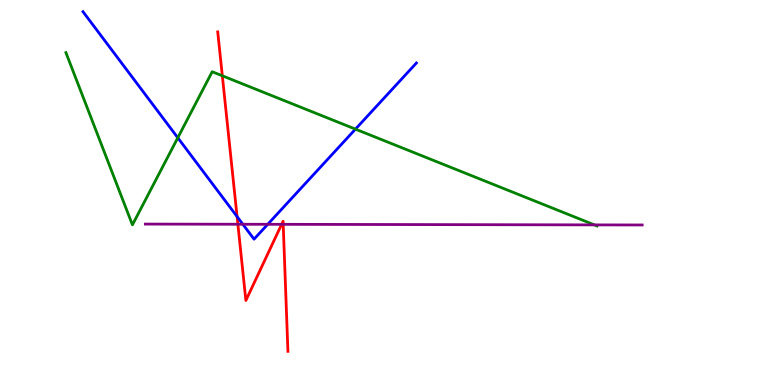[{'lines': ['blue', 'red'], 'intersections': [{'x': 3.06, 'y': 4.37}]}, {'lines': ['green', 'red'], 'intersections': [{'x': 2.87, 'y': 8.03}]}, {'lines': ['purple', 'red'], 'intersections': [{'x': 3.07, 'y': 4.18}, {'x': 3.63, 'y': 4.17}, {'x': 3.65, 'y': 4.17}]}, {'lines': ['blue', 'green'], 'intersections': [{'x': 2.29, 'y': 6.42}, {'x': 4.59, 'y': 6.65}]}, {'lines': ['blue', 'purple'], 'intersections': [{'x': 3.13, 'y': 4.18}, {'x': 3.45, 'y': 4.17}]}, {'lines': ['green', 'purple'], 'intersections': [{'x': 7.67, 'y': 4.16}]}]